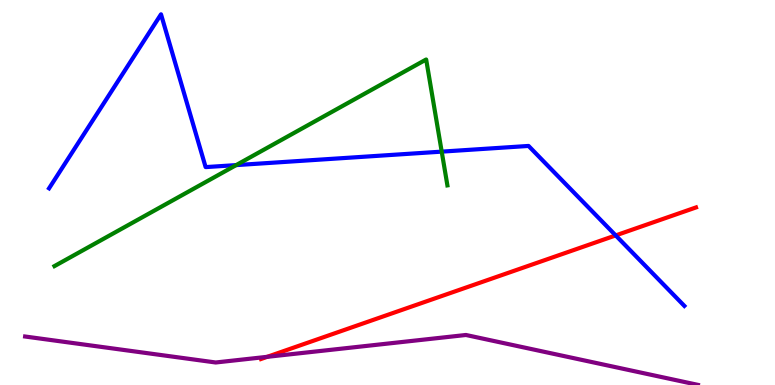[{'lines': ['blue', 'red'], 'intersections': [{'x': 7.94, 'y': 3.89}]}, {'lines': ['green', 'red'], 'intersections': []}, {'lines': ['purple', 'red'], 'intersections': [{'x': 3.45, 'y': 0.732}]}, {'lines': ['blue', 'green'], 'intersections': [{'x': 3.05, 'y': 5.71}, {'x': 5.7, 'y': 6.06}]}, {'lines': ['blue', 'purple'], 'intersections': []}, {'lines': ['green', 'purple'], 'intersections': []}]